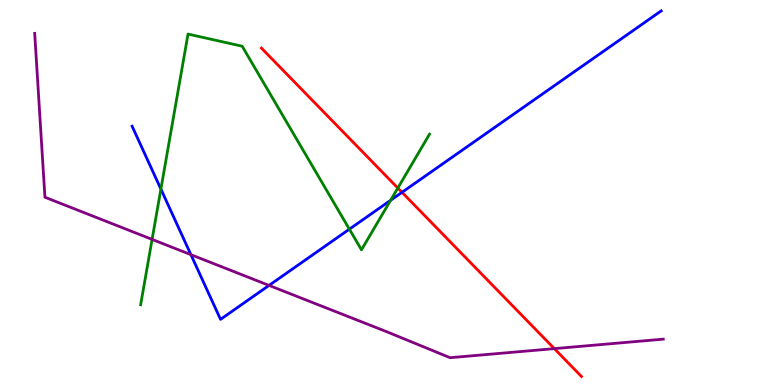[{'lines': ['blue', 'red'], 'intersections': [{'x': 5.19, 'y': 5.0}]}, {'lines': ['green', 'red'], 'intersections': [{'x': 5.13, 'y': 5.12}]}, {'lines': ['purple', 'red'], 'intersections': [{'x': 7.15, 'y': 0.945}]}, {'lines': ['blue', 'green'], 'intersections': [{'x': 2.08, 'y': 5.09}, {'x': 4.51, 'y': 4.05}, {'x': 5.04, 'y': 4.8}]}, {'lines': ['blue', 'purple'], 'intersections': [{'x': 2.46, 'y': 3.39}, {'x': 3.47, 'y': 2.59}]}, {'lines': ['green', 'purple'], 'intersections': [{'x': 1.96, 'y': 3.78}]}]